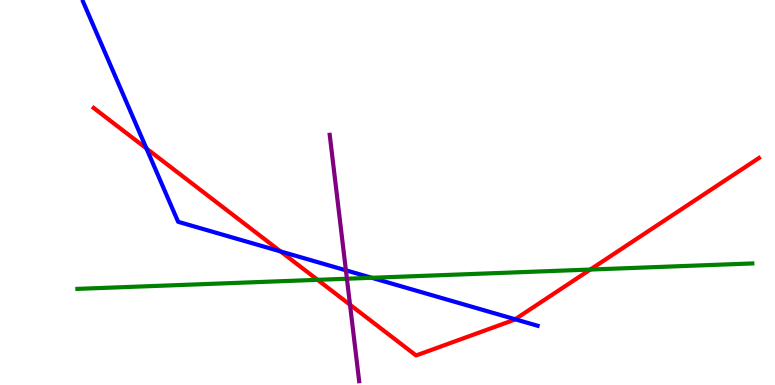[{'lines': ['blue', 'red'], 'intersections': [{'x': 1.89, 'y': 6.14}, {'x': 3.62, 'y': 3.47}, {'x': 6.65, 'y': 1.71}]}, {'lines': ['green', 'red'], 'intersections': [{'x': 4.1, 'y': 2.73}, {'x': 7.62, 'y': 3.0}]}, {'lines': ['purple', 'red'], 'intersections': [{'x': 4.52, 'y': 2.08}]}, {'lines': ['blue', 'green'], 'intersections': [{'x': 4.8, 'y': 2.78}]}, {'lines': ['blue', 'purple'], 'intersections': [{'x': 4.46, 'y': 2.98}]}, {'lines': ['green', 'purple'], 'intersections': [{'x': 4.48, 'y': 2.76}]}]